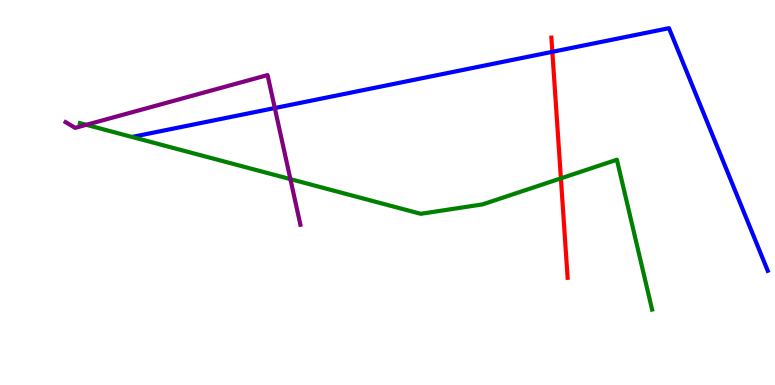[{'lines': ['blue', 'red'], 'intersections': [{'x': 7.13, 'y': 8.65}]}, {'lines': ['green', 'red'], 'intersections': [{'x': 7.24, 'y': 5.37}]}, {'lines': ['purple', 'red'], 'intersections': []}, {'lines': ['blue', 'green'], 'intersections': []}, {'lines': ['blue', 'purple'], 'intersections': [{'x': 3.55, 'y': 7.19}]}, {'lines': ['green', 'purple'], 'intersections': [{'x': 1.11, 'y': 6.76}, {'x': 3.75, 'y': 5.35}]}]